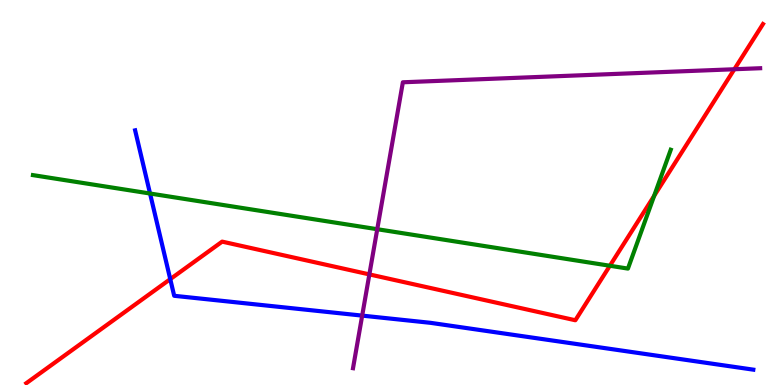[{'lines': ['blue', 'red'], 'intersections': [{'x': 2.2, 'y': 2.75}]}, {'lines': ['green', 'red'], 'intersections': [{'x': 7.87, 'y': 3.1}, {'x': 8.44, 'y': 4.91}]}, {'lines': ['purple', 'red'], 'intersections': [{'x': 4.77, 'y': 2.87}, {'x': 9.48, 'y': 8.2}]}, {'lines': ['blue', 'green'], 'intersections': [{'x': 1.94, 'y': 4.97}]}, {'lines': ['blue', 'purple'], 'intersections': [{'x': 4.67, 'y': 1.8}]}, {'lines': ['green', 'purple'], 'intersections': [{'x': 4.87, 'y': 4.05}]}]